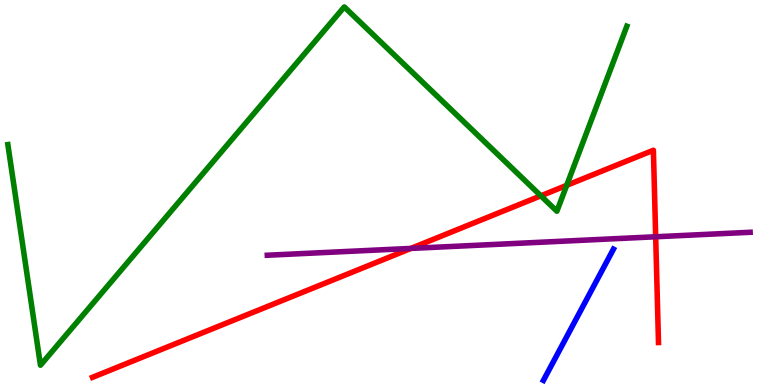[{'lines': ['blue', 'red'], 'intersections': []}, {'lines': ['green', 'red'], 'intersections': [{'x': 6.98, 'y': 4.91}, {'x': 7.31, 'y': 5.19}]}, {'lines': ['purple', 'red'], 'intersections': [{'x': 5.3, 'y': 3.55}, {'x': 8.46, 'y': 3.85}]}, {'lines': ['blue', 'green'], 'intersections': []}, {'lines': ['blue', 'purple'], 'intersections': []}, {'lines': ['green', 'purple'], 'intersections': []}]